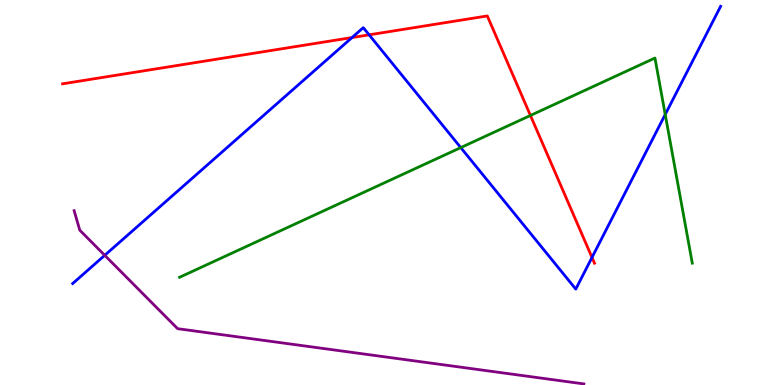[{'lines': ['blue', 'red'], 'intersections': [{'x': 4.54, 'y': 9.02}, {'x': 4.76, 'y': 9.1}, {'x': 7.64, 'y': 3.31}]}, {'lines': ['green', 'red'], 'intersections': [{'x': 6.84, 'y': 7.0}]}, {'lines': ['purple', 'red'], 'intersections': []}, {'lines': ['blue', 'green'], 'intersections': [{'x': 5.95, 'y': 6.17}, {'x': 8.58, 'y': 7.03}]}, {'lines': ['blue', 'purple'], 'intersections': [{'x': 1.35, 'y': 3.37}]}, {'lines': ['green', 'purple'], 'intersections': []}]